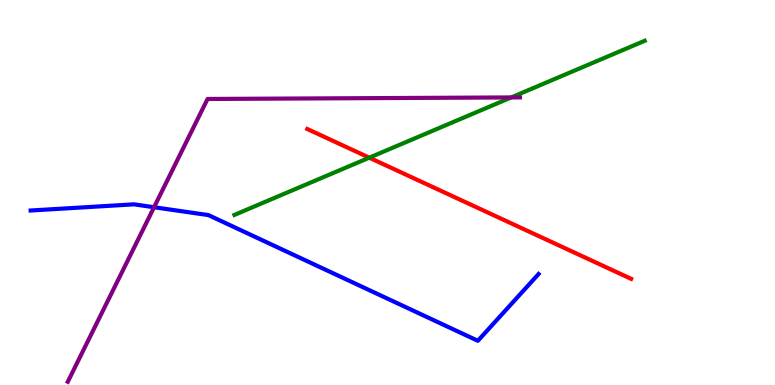[{'lines': ['blue', 'red'], 'intersections': []}, {'lines': ['green', 'red'], 'intersections': [{'x': 4.76, 'y': 5.9}]}, {'lines': ['purple', 'red'], 'intersections': []}, {'lines': ['blue', 'green'], 'intersections': []}, {'lines': ['blue', 'purple'], 'intersections': [{'x': 1.99, 'y': 4.62}]}, {'lines': ['green', 'purple'], 'intersections': [{'x': 6.6, 'y': 7.47}]}]